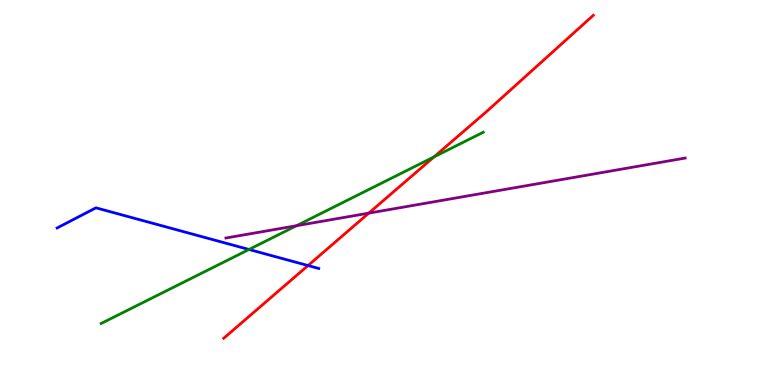[{'lines': ['blue', 'red'], 'intersections': [{'x': 3.97, 'y': 3.1}]}, {'lines': ['green', 'red'], 'intersections': [{'x': 5.6, 'y': 5.92}]}, {'lines': ['purple', 'red'], 'intersections': [{'x': 4.76, 'y': 4.46}]}, {'lines': ['blue', 'green'], 'intersections': [{'x': 3.21, 'y': 3.52}]}, {'lines': ['blue', 'purple'], 'intersections': []}, {'lines': ['green', 'purple'], 'intersections': [{'x': 3.83, 'y': 4.14}]}]